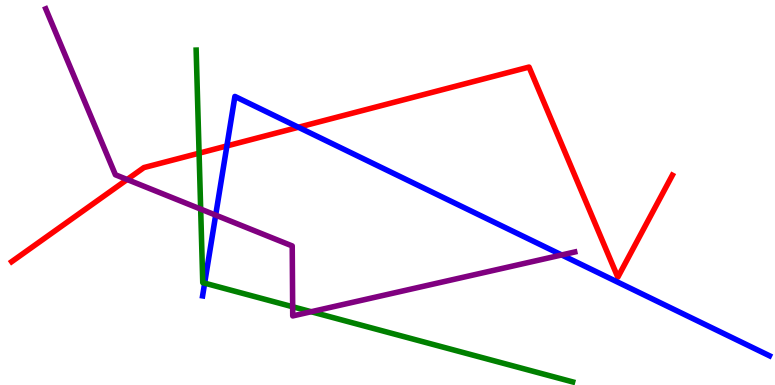[{'lines': ['blue', 'red'], 'intersections': [{'x': 2.93, 'y': 6.21}, {'x': 3.85, 'y': 6.69}]}, {'lines': ['green', 'red'], 'intersections': [{'x': 2.57, 'y': 6.02}]}, {'lines': ['purple', 'red'], 'intersections': [{'x': 1.64, 'y': 5.34}]}, {'lines': ['blue', 'green'], 'intersections': [{'x': 2.64, 'y': 2.65}]}, {'lines': ['blue', 'purple'], 'intersections': [{'x': 2.78, 'y': 4.41}, {'x': 7.25, 'y': 3.38}]}, {'lines': ['green', 'purple'], 'intersections': [{'x': 2.59, 'y': 4.57}, {'x': 3.78, 'y': 2.03}, {'x': 4.02, 'y': 1.9}]}]